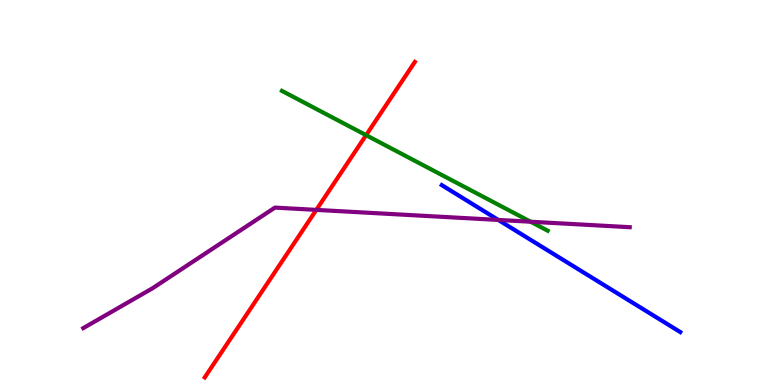[{'lines': ['blue', 'red'], 'intersections': []}, {'lines': ['green', 'red'], 'intersections': [{'x': 4.72, 'y': 6.49}]}, {'lines': ['purple', 'red'], 'intersections': [{'x': 4.08, 'y': 4.55}]}, {'lines': ['blue', 'green'], 'intersections': []}, {'lines': ['blue', 'purple'], 'intersections': [{'x': 6.43, 'y': 4.29}]}, {'lines': ['green', 'purple'], 'intersections': [{'x': 6.85, 'y': 4.24}]}]